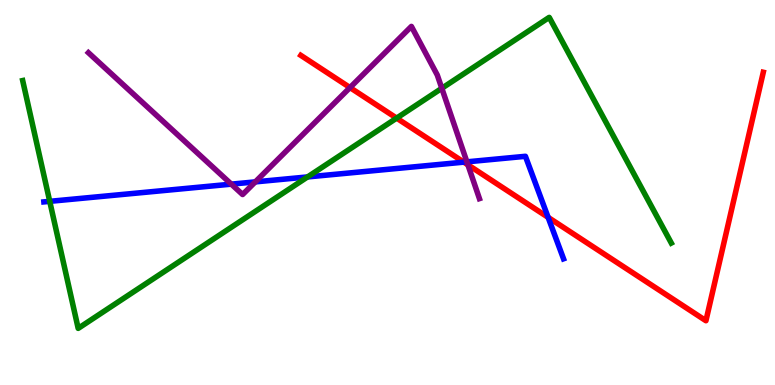[{'lines': ['blue', 'red'], 'intersections': [{'x': 5.98, 'y': 5.79}, {'x': 7.07, 'y': 4.35}]}, {'lines': ['green', 'red'], 'intersections': [{'x': 5.12, 'y': 6.93}]}, {'lines': ['purple', 'red'], 'intersections': [{'x': 4.52, 'y': 7.73}, {'x': 6.04, 'y': 5.72}]}, {'lines': ['blue', 'green'], 'intersections': [{'x': 0.642, 'y': 4.77}, {'x': 3.97, 'y': 5.4}]}, {'lines': ['blue', 'purple'], 'intersections': [{'x': 2.98, 'y': 5.22}, {'x': 3.29, 'y': 5.28}, {'x': 6.02, 'y': 5.8}]}, {'lines': ['green', 'purple'], 'intersections': [{'x': 5.7, 'y': 7.71}]}]